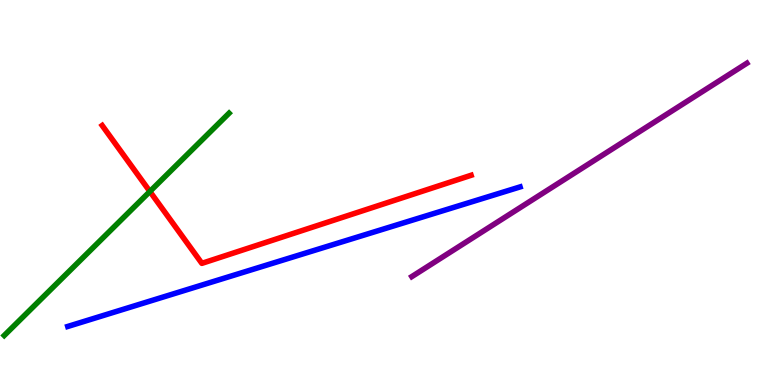[{'lines': ['blue', 'red'], 'intersections': []}, {'lines': ['green', 'red'], 'intersections': [{'x': 1.93, 'y': 5.03}]}, {'lines': ['purple', 'red'], 'intersections': []}, {'lines': ['blue', 'green'], 'intersections': []}, {'lines': ['blue', 'purple'], 'intersections': []}, {'lines': ['green', 'purple'], 'intersections': []}]